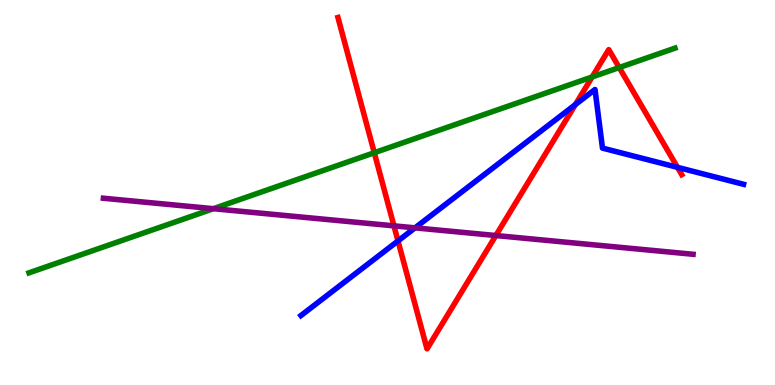[{'lines': ['blue', 'red'], 'intersections': [{'x': 5.14, 'y': 3.74}, {'x': 7.42, 'y': 7.28}, {'x': 8.74, 'y': 5.65}]}, {'lines': ['green', 'red'], 'intersections': [{'x': 4.83, 'y': 6.03}, {'x': 7.64, 'y': 8.0}, {'x': 7.99, 'y': 8.25}]}, {'lines': ['purple', 'red'], 'intersections': [{'x': 5.08, 'y': 4.13}, {'x': 6.4, 'y': 3.88}]}, {'lines': ['blue', 'green'], 'intersections': []}, {'lines': ['blue', 'purple'], 'intersections': [{'x': 5.36, 'y': 4.08}]}, {'lines': ['green', 'purple'], 'intersections': [{'x': 2.75, 'y': 4.58}]}]